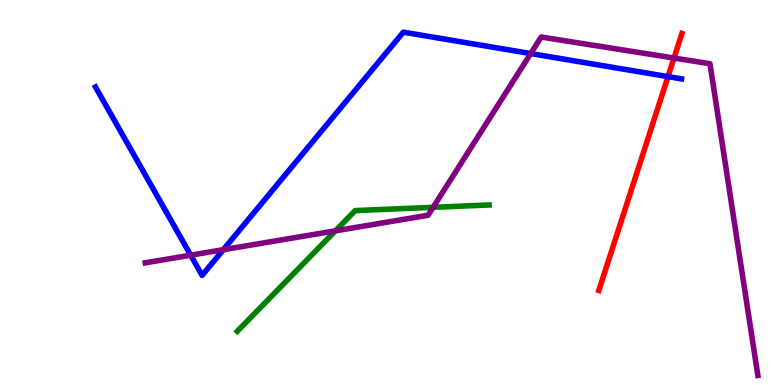[{'lines': ['blue', 'red'], 'intersections': [{'x': 8.62, 'y': 8.01}]}, {'lines': ['green', 'red'], 'intersections': []}, {'lines': ['purple', 'red'], 'intersections': [{'x': 8.7, 'y': 8.49}]}, {'lines': ['blue', 'green'], 'intersections': []}, {'lines': ['blue', 'purple'], 'intersections': [{'x': 2.46, 'y': 3.37}, {'x': 2.88, 'y': 3.51}, {'x': 6.85, 'y': 8.61}]}, {'lines': ['green', 'purple'], 'intersections': [{'x': 4.33, 'y': 4.0}, {'x': 5.59, 'y': 4.62}]}]